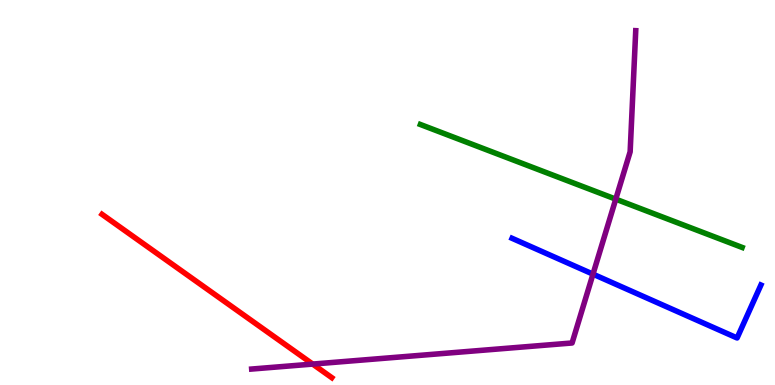[{'lines': ['blue', 'red'], 'intersections': []}, {'lines': ['green', 'red'], 'intersections': []}, {'lines': ['purple', 'red'], 'intersections': [{'x': 4.03, 'y': 0.543}]}, {'lines': ['blue', 'green'], 'intersections': []}, {'lines': ['blue', 'purple'], 'intersections': [{'x': 7.65, 'y': 2.88}]}, {'lines': ['green', 'purple'], 'intersections': [{'x': 7.95, 'y': 4.83}]}]